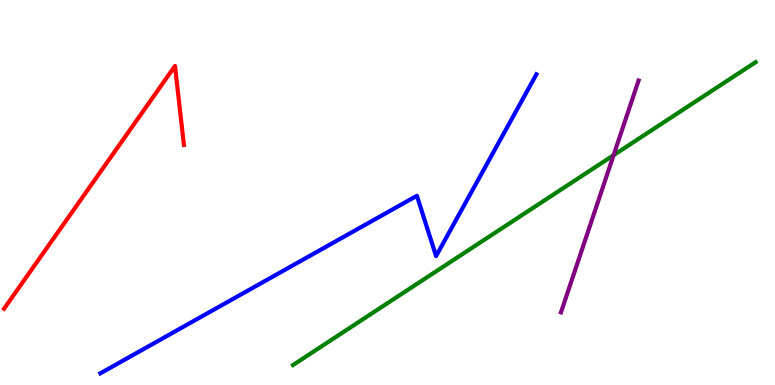[{'lines': ['blue', 'red'], 'intersections': []}, {'lines': ['green', 'red'], 'intersections': []}, {'lines': ['purple', 'red'], 'intersections': []}, {'lines': ['blue', 'green'], 'intersections': []}, {'lines': ['blue', 'purple'], 'intersections': []}, {'lines': ['green', 'purple'], 'intersections': [{'x': 7.92, 'y': 5.97}]}]